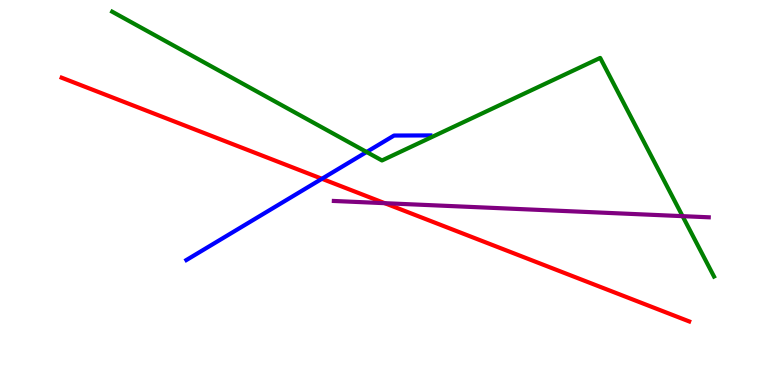[{'lines': ['blue', 'red'], 'intersections': [{'x': 4.15, 'y': 5.36}]}, {'lines': ['green', 'red'], 'intersections': []}, {'lines': ['purple', 'red'], 'intersections': [{'x': 4.96, 'y': 4.72}]}, {'lines': ['blue', 'green'], 'intersections': [{'x': 4.73, 'y': 6.05}]}, {'lines': ['blue', 'purple'], 'intersections': []}, {'lines': ['green', 'purple'], 'intersections': [{'x': 8.81, 'y': 4.39}]}]